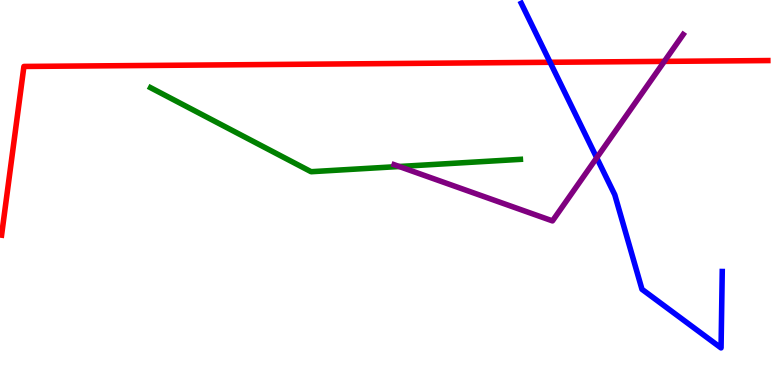[{'lines': ['blue', 'red'], 'intersections': [{'x': 7.1, 'y': 8.38}]}, {'lines': ['green', 'red'], 'intersections': []}, {'lines': ['purple', 'red'], 'intersections': [{'x': 8.57, 'y': 8.41}]}, {'lines': ['blue', 'green'], 'intersections': []}, {'lines': ['blue', 'purple'], 'intersections': [{'x': 7.7, 'y': 5.9}]}, {'lines': ['green', 'purple'], 'intersections': [{'x': 5.15, 'y': 5.68}]}]